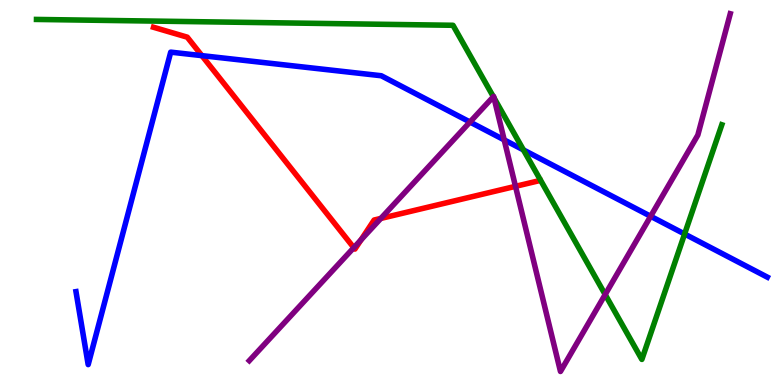[{'lines': ['blue', 'red'], 'intersections': [{'x': 2.6, 'y': 8.55}]}, {'lines': ['green', 'red'], 'intersections': []}, {'lines': ['purple', 'red'], 'intersections': [{'x': 4.57, 'y': 3.57}, {'x': 4.66, 'y': 3.77}, {'x': 4.91, 'y': 4.33}, {'x': 6.65, 'y': 5.16}]}, {'lines': ['blue', 'green'], 'intersections': [{'x': 6.75, 'y': 6.11}, {'x': 8.83, 'y': 3.92}]}, {'lines': ['blue', 'purple'], 'intersections': [{'x': 6.06, 'y': 6.83}, {'x': 6.51, 'y': 6.37}, {'x': 8.4, 'y': 4.38}]}, {'lines': ['green', 'purple'], 'intersections': [{'x': 6.37, 'y': 7.49}, {'x': 6.37, 'y': 7.46}, {'x': 7.81, 'y': 2.35}]}]